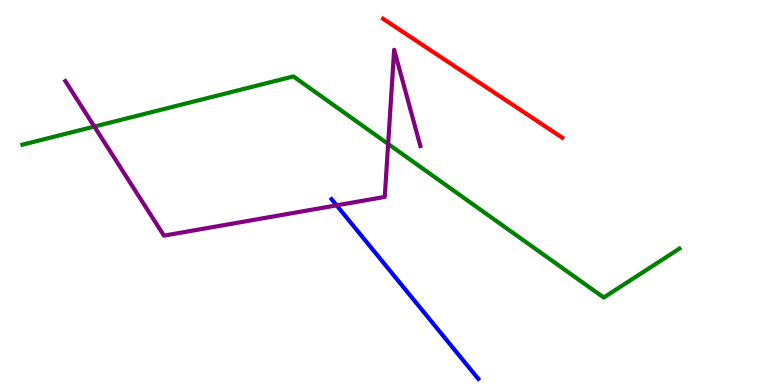[{'lines': ['blue', 'red'], 'intersections': []}, {'lines': ['green', 'red'], 'intersections': []}, {'lines': ['purple', 'red'], 'intersections': []}, {'lines': ['blue', 'green'], 'intersections': []}, {'lines': ['blue', 'purple'], 'intersections': [{'x': 4.34, 'y': 4.67}]}, {'lines': ['green', 'purple'], 'intersections': [{'x': 1.22, 'y': 6.71}, {'x': 5.01, 'y': 6.26}]}]